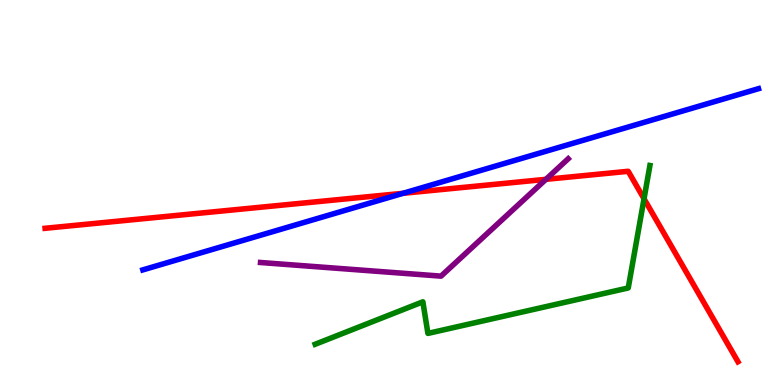[{'lines': ['blue', 'red'], 'intersections': [{'x': 5.2, 'y': 4.98}]}, {'lines': ['green', 'red'], 'intersections': [{'x': 8.31, 'y': 4.84}]}, {'lines': ['purple', 'red'], 'intersections': [{'x': 7.04, 'y': 5.34}]}, {'lines': ['blue', 'green'], 'intersections': []}, {'lines': ['blue', 'purple'], 'intersections': []}, {'lines': ['green', 'purple'], 'intersections': []}]